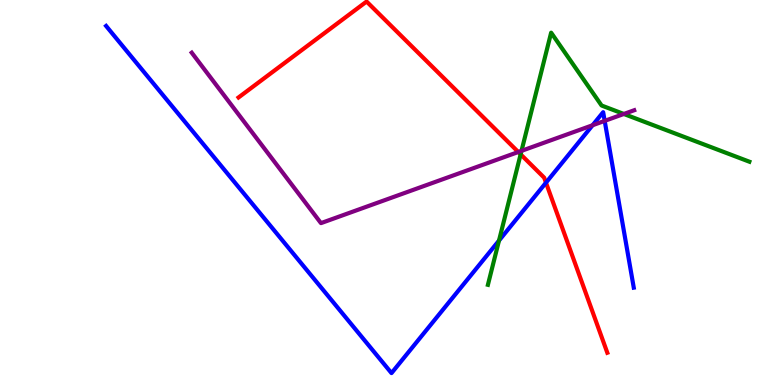[{'lines': ['blue', 'red'], 'intersections': [{'x': 7.04, 'y': 5.25}]}, {'lines': ['green', 'red'], 'intersections': [{'x': 6.72, 'y': 5.99}]}, {'lines': ['purple', 'red'], 'intersections': [{'x': 6.69, 'y': 6.05}]}, {'lines': ['blue', 'green'], 'intersections': [{'x': 6.44, 'y': 3.75}]}, {'lines': ['blue', 'purple'], 'intersections': [{'x': 7.65, 'y': 6.75}, {'x': 7.8, 'y': 6.86}]}, {'lines': ['green', 'purple'], 'intersections': [{'x': 6.73, 'y': 6.08}, {'x': 8.05, 'y': 7.04}]}]